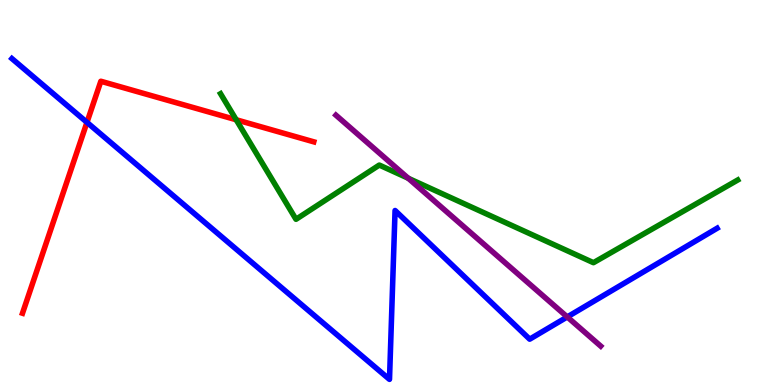[{'lines': ['blue', 'red'], 'intersections': [{'x': 1.12, 'y': 6.82}]}, {'lines': ['green', 'red'], 'intersections': [{'x': 3.05, 'y': 6.89}]}, {'lines': ['purple', 'red'], 'intersections': []}, {'lines': ['blue', 'green'], 'intersections': []}, {'lines': ['blue', 'purple'], 'intersections': [{'x': 7.32, 'y': 1.77}]}, {'lines': ['green', 'purple'], 'intersections': [{'x': 5.27, 'y': 5.37}]}]